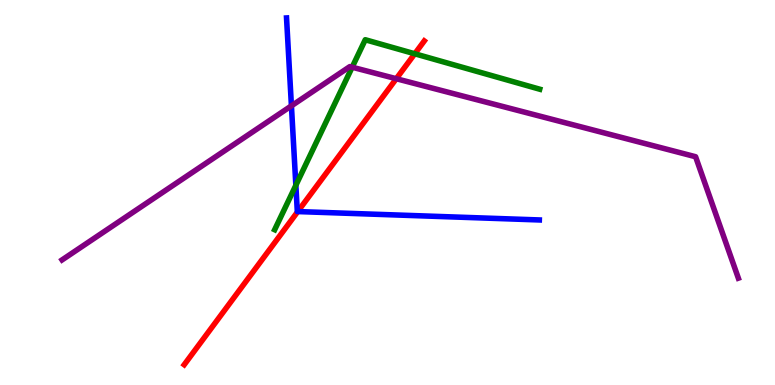[{'lines': ['blue', 'red'], 'intersections': [{'x': 3.84, 'y': 4.5}]}, {'lines': ['green', 'red'], 'intersections': [{'x': 5.35, 'y': 8.6}]}, {'lines': ['purple', 'red'], 'intersections': [{'x': 5.11, 'y': 7.96}]}, {'lines': ['blue', 'green'], 'intersections': [{'x': 3.82, 'y': 5.19}]}, {'lines': ['blue', 'purple'], 'intersections': [{'x': 3.76, 'y': 7.25}]}, {'lines': ['green', 'purple'], 'intersections': [{'x': 4.54, 'y': 8.25}]}]